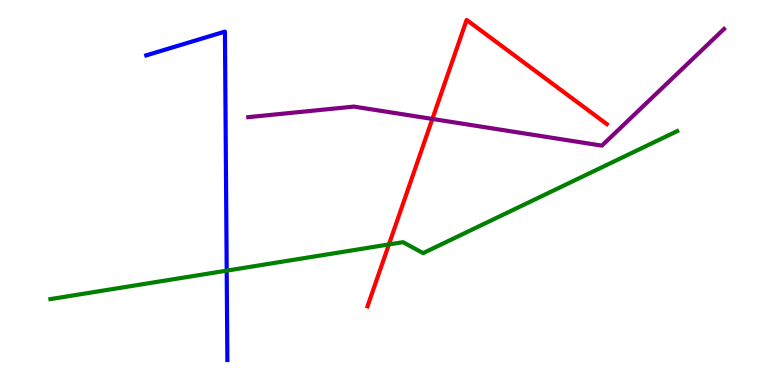[{'lines': ['blue', 'red'], 'intersections': []}, {'lines': ['green', 'red'], 'intersections': [{'x': 5.02, 'y': 3.65}]}, {'lines': ['purple', 'red'], 'intersections': [{'x': 5.58, 'y': 6.91}]}, {'lines': ['blue', 'green'], 'intersections': [{'x': 2.93, 'y': 2.97}]}, {'lines': ['blue', 'purple'], 'intersections': []}, {'lines': ['green', 'purple'], 'intersections': []}]